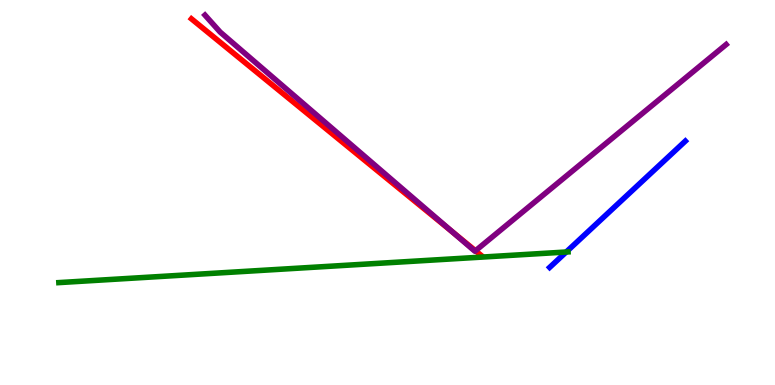[{'lines': ['blue', 'red'], 'intersections': []}, {'lines': ['green', 'red'], 'intersections': []}, {'lines': ['purple', 'red'], 'intersections': [{'x': 5.84, 'y': 3.97}, {'x': 6.14, 'y': 3.49}]}, {'lines': ['blue', 'green'], 'intersections': [{'x': 7.31, 'y': 3.45}]}, {'lines': ['blue', 'purple'], 'intersections': []}, {'lines': ['green', 'purple'], 'intersections': []}]